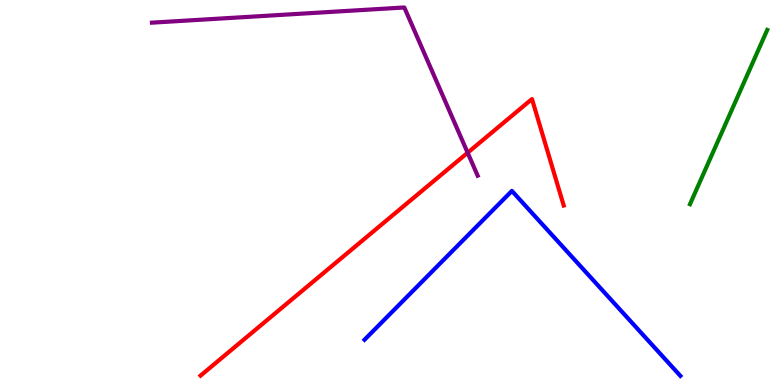[{'lines': ['blue', 'red'], 'intersections': []}, {'lines': ['green', 'red'], 'intersections': []}, {'lines': ['purple', 'red'], 'intersections': [{'x': 6.03, 'y': 6.03}]}, {'lines': ['blue', 'green'], 'intersections': []}, {'lines': ['blue', 'purple'], 'intersections': []}, {'lines': ['green', 'purple'], 'intersections': []}]